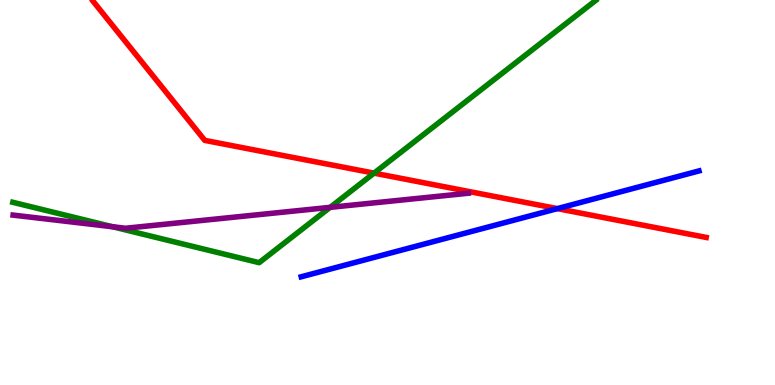[{'lines': ['blue', 'red'], 'intersections': [{'x': 7.19, 'y': 4.58}]}, {'lines': ['green', 'red'], 'intersections': [{'x': 4.83, 'y': 5.5}]}, {'lines': ['purple', 'red'], 'intersections': []}, {'lines': ['blue', 'green'], 'intersections': []}, {'lines': ['blue', 'purple'], 'intersections': []}, {'lines': ['green', 'purple'], 'intersections': [{'x': 1.45, 'y': 4.11}, {'x': 4.26, 'y': 4.61}]}]